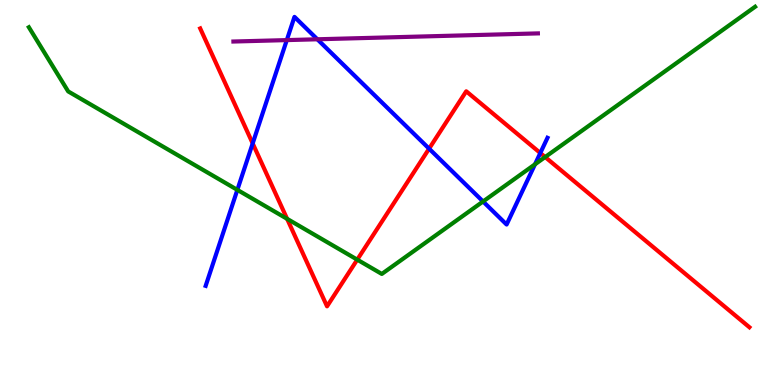[{'lines': ['blue', 'red'], 'intersections': [{'x': 3.26, 'y': 6.27}, {'x': 5.54, 'y': 6.14}, {'x': 6.97, 'y': 6.03}]}, {'lines': ['green', 'red'], 'intersections': [{'x': 3.7, 'y': 4.32}, {'x': 4.61, 'y': 3.26}, {'x': 7.03, 'y': 5.92}]}, {'lines': ['purple', 'red'], 'intersections': []}, {'lines': ['blue', 'green'], 'intersections': [{'x': 3.06, 'y': 5.07}, {'x': 6.23, 'y': 4.77}, {'x': 6.9, 'y': 5.73}]}, {'lines': ['blue', 'purple'], 'intersections': [{'x': 3.7, 'y': 8.96}, {'x': 4.1, 'y': 8.98}]}, {'lines': ['green', 'purple'], 'intersections': []}]